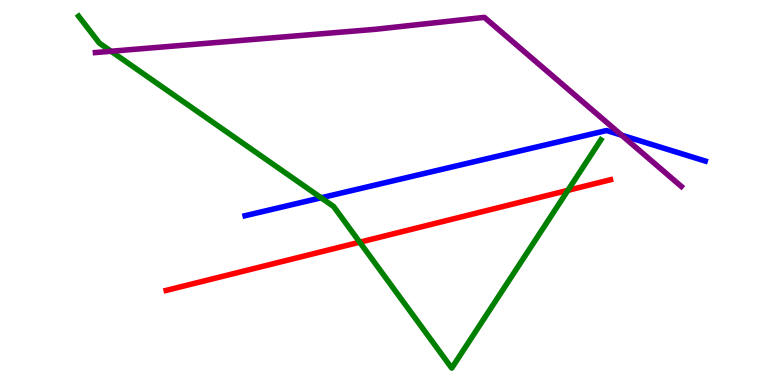[{'lines': ['blue', 'red'], 'intersections': []}, {'lines': ['green', 'red'], 'intersections': [{'x': 4.64, 'y': 3.71}, {'x': 7.33, 'y': 5.06}]}, {'lines': ['purple', 'red'], 'intersections': []}, {'lines': ['blue', 'green'], 'intersections': [{'x': 4.14, 'y': 4.86}]}, {'lines': ['blue', 'purple'], 'intersections': [{'x': 8.02, 'y': 6.49}]}, {'lines': ['green', 'purple'], 'intersections': [{'x': 1.43, 'y': 8.67}]}]